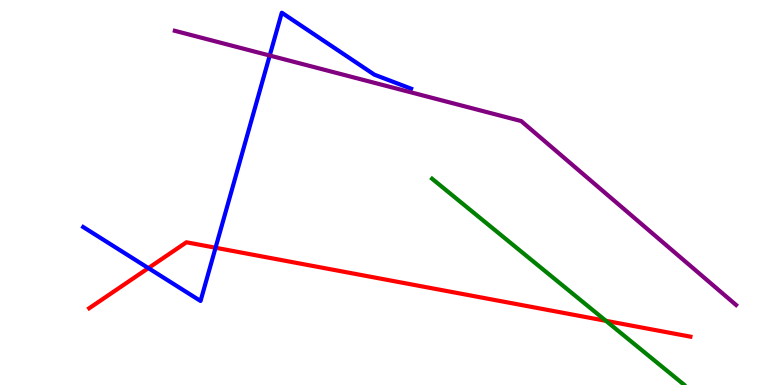[{'lines': ['blue', 'red'], 'intersections': [{'x': 1.91, 'y': 3.04}, {'x': 2.78, 'y': 3.57}]}, {'lines': ['green', 'red'], 'intersections': [{'x': 7.82, 'y': 1.67}]}, {'lines': ['purple', 'red'], 'intersections': []}, {'lines': ['blue', 'green'], 'intersections': []}, {'lines': ['blue', 'purple'], 'intersections': [{'x': 3.48, 'y': 8.56}]}, {'lines': ['green', 'purple'], 'intersections': []}]